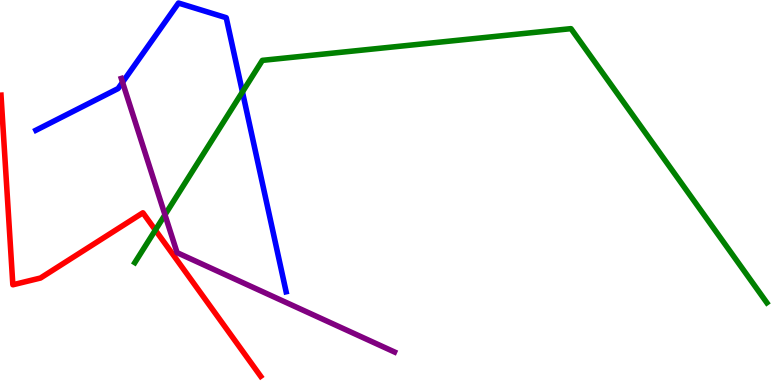[{'lines': ['blue', 'red'], 'intersections': []}, {'lines': ['green', 'red'], 'intersections': [{'x': 2.0, 'y': 4.02}]}, {'lines': ['purple', 'red'], 'intersections': []}, {'lines': ['blue', 'green'], 'intersections': [{'x': 3.13, 'y': 7.61}]}, {'lines': ['blue', 'purple'], 'intersections': [{'x': 1.58, 'y': 7.86}]}, {'lines': ['green', 'purple'], 'intersections': [{'x': 2.13, 'y': 4.42}]}]